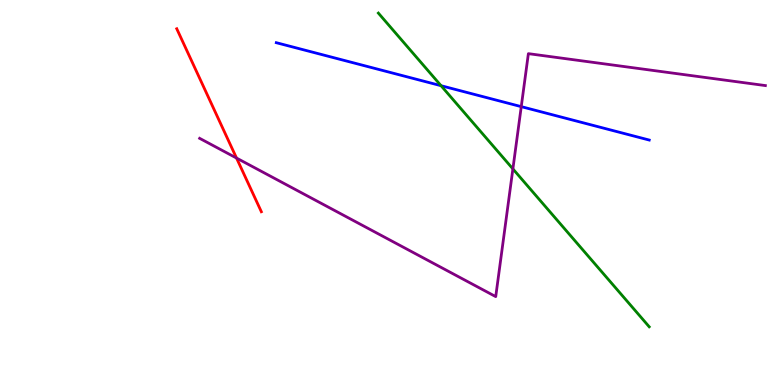[{'lines': ['blue', 'red'], 'intersections': []}, {'lines': ['green', 'red'], 'intersections': []}, {'lines': ['purple', 'red'], 'intersections': [{'x': 3.05, 'y': 5.89}]}, {'lines': ['blue', 'green'], 'intersections': [{'x': 5.69, 'y': 7.77}]}, {'lines': ['blue', 'purple'], 'intersections': [{'x': 6.73, 'y': 7.23}]}, {'lines': ['green', 'purple'], 'intersections': [{'x': 6.62, 'y': 5.61}]}]